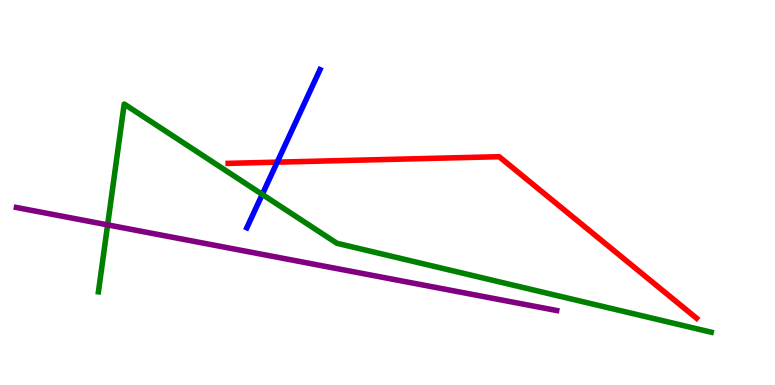[{'lines': ['blue', 'red'], 'intersections': [{'x': 3.58, 'y': 5.79}]}, {'lines': ['green', 'red'], 'intersections': []}, {'lines': ['purple', 'red'], 'intersections': []}, {'lines': ['blue', 'green'], 'intersections': [{'x': 3.38, 'y': 4.95}]}, {'lines': ['blue', 'purple'], 'intersections': []}, {'lines': ['green', 'purple'], 'intersections': [{'x': 1.39, 'y': 4.16}]}]